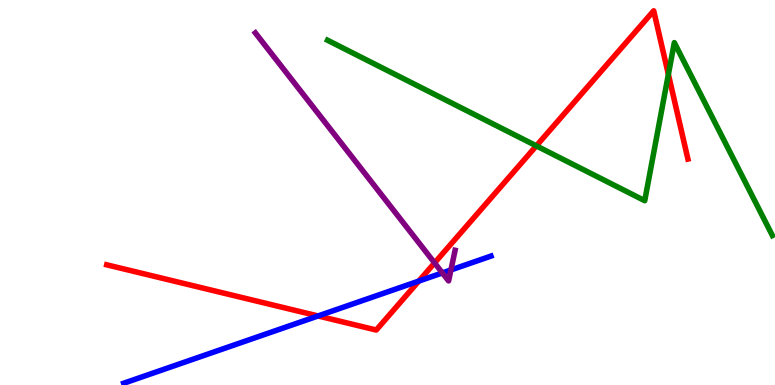[{'lines': ['blue', 'red'], 'intersections': [{'x': 4.1, 'y': 1.79}, {'x': 5.4, 'y': 2.7}]}, {'lines': ['green', 'red'], 'intersections': [{'x': 6.92, 'y': 6.21}, {'x': 8.62, 'y': 8.07}]}, {'lines': ['purple', 'red'], 'intersections': [{'x': 5.61, 'y': 3.17}]}, {'lines': ['blue', 'green'], 'intersections': []}, {'lines': ['blue', 'purple'], 'intersections': [{'x': 5.71, 'y': 2.91}, {'x': 5.82, 'y': 2.99}]}, {'lines': ['green', 'purple'], 'intersections': []}]